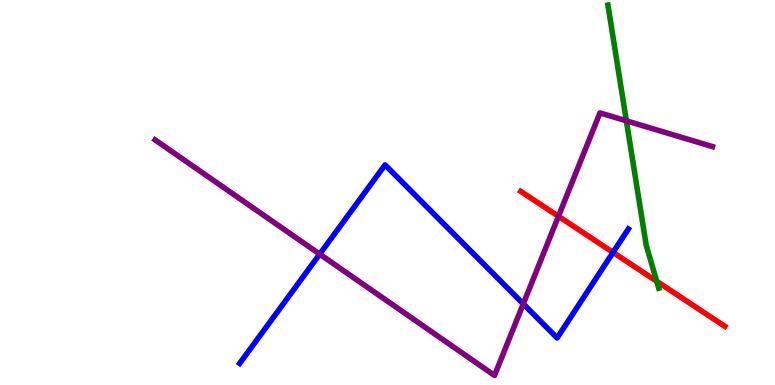[{'lines': ['blue', 'red'], 'intersections': [{'x': 7.91, 'y': 3.44}]}, {'lines': ['green', 'red'], 'intersections': [{'x': 8.47, 'y': 2.69}]}, {'lines': ['purple', 'red'], 'intersections': [{'x': 7.21, 'y': 4.38}]}, {'lines': ['blue', 'green'], 'intersections': []}, {'lines': ['blue', 'purple'], 'intersections': [{'x': 4.13, 'y': 3.4}, {'x': 6.75, 'y': 2.11}]}, {'lines': ['green', 'purple'], 'intersections': [{'x': 8.08, 'y': 6.86}]}]